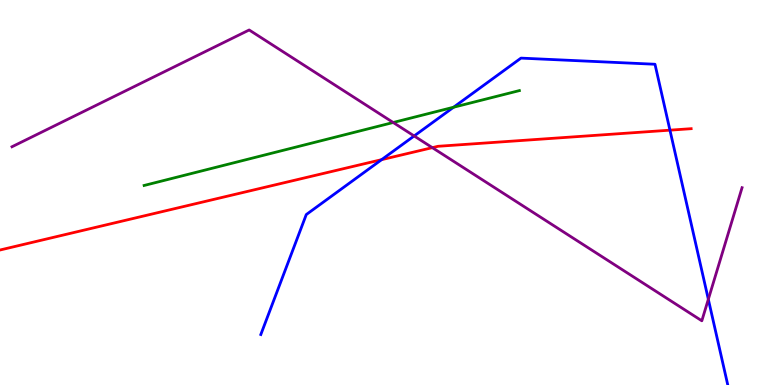[{'lines': ['blue', 'red'], 'intersections': [{'x': 4.92, 'y': 5.85}, {'x': 8.64, 'y': 6.62}]}, {'lines': ['green', 'red'], 'intersections': []}, {'lines': ['purple', 'red'], 'intersections': [{'x': 5.58, 'y': 6.16}]}, {'lines': ['blue', 'green'], 'intersections': [{'x': 5.85, 'y': 7.21}]}, {'lines': ['blue', 'purple'], 'intersections': [{'x': 5.34, 'y': 6.47}, {'x': 9.14, 'y': 2.23}]}, {'lines': ['green', 'purple'], 'intersections': [{'x': 5.07, 'y': 6.82}]}]